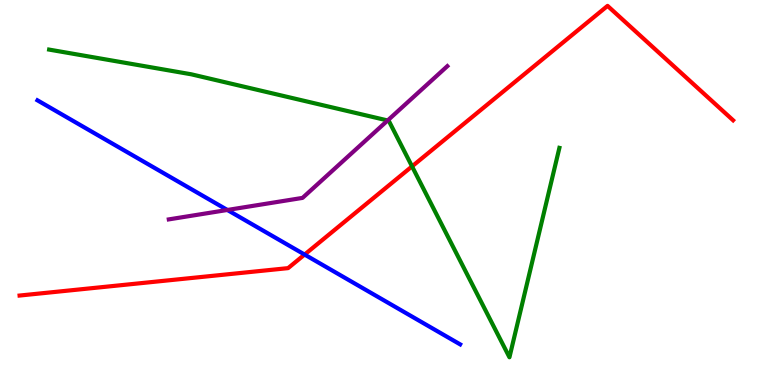[{'lines': ['blue', 'red'], 'intersections': [{'x': 3.93, 'y': 3.39}]}, {'lines': ['green', 'red'], 'intersections': [{'x': 5.32, 'y': 5.68}]}, {'lines': ['purple', 'red'], 'intersections': []}, {'lines': ['blue', 'green'], 'intersections': []}, {'lines': ['blue', 'purple'], 'intersections': [{'x': 2.93, 'y': 4.55}]}, {'lines': ['green', 'purple'], 'intersections': [{'x': 5.0, 'y': 6.87}]}]